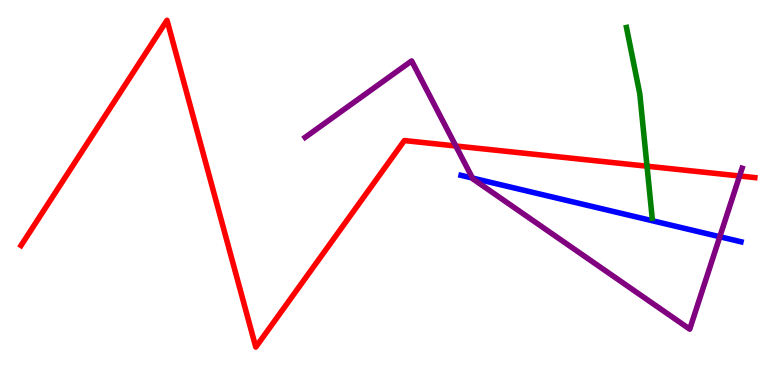[{'lines': ['blue', 'red'], 'intersections': []}, {'lines': ['green', 'red'], 'intersections': [{'x': 8.35, 'y': 5.68}]}, {'lines': ['purple', 'red'], 'intersections': [{'x': 5.88, 'y': 6.21}, {'x': 9.54, 'y': 5.43}]}, {'lines': ['blue', 'green'], 'intersections': []}, {'lines': ['blue', 'purple'], 'intersections': [{'x': 6.1, 'y': 5.37}, {'x': 9.29, 'y': 3.85}]}, {'lines': ['green', 'purple'], 'intersections': []}]